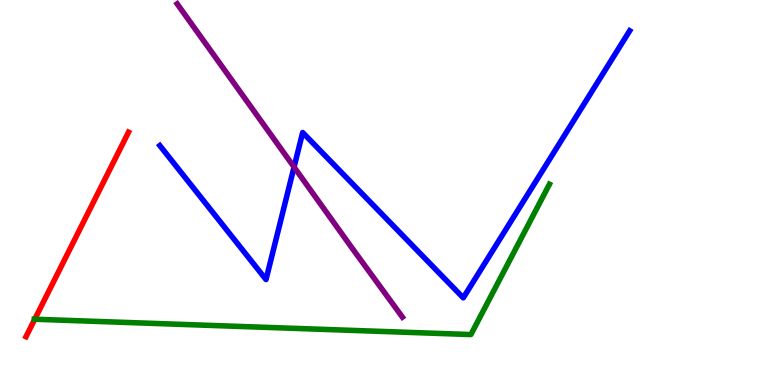[{'lines': ['blue', 'red'], 'intersections': []}, {'lines': ['green', 'red'], 'intersections': [{'x': 0.448, 'y': 1.71}]}, {'lines': ['purple', 'red'], 'intersections': []}, {'lines': ['blue', 'green'], 'intersections': []}, {'lines': ['blue', 'purple'], 'intersections': [{'x': 3.79, 'y': 5.66}]}, {'lines': ['green', 'purple'], 'intersections': []}]